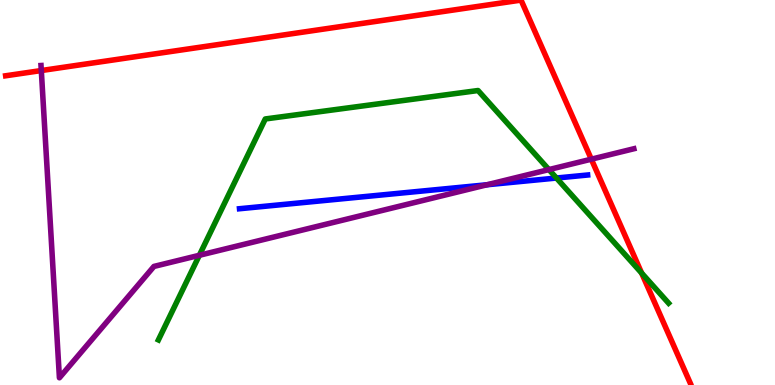[{'lines': ['blue', 'red'], 'intersections': []}, {'lines': ['green', 'red'], 'intersections': [{'x': 8.28, 'y': 2.91}]}, {'lines': ['purple', 'red'], 'intersections': [{'x': 0.533, 'y': 8.17}, {'x': 7.63, 'y': 5.87}]}, {'lines': ['blue', 'green'], 'intersections': [{'x': 7.18, 'y': 5.38}]}, {'lines': ['blue', 'purple'], 'intersections': [{'x': 6.28, 'y': 5.2}]}, {'lines': ['green', 'purple'], 'intersections': [{'x': 2.57, 'y': 3.37}, {'x': 7.08, 'y': 5.6}]}]